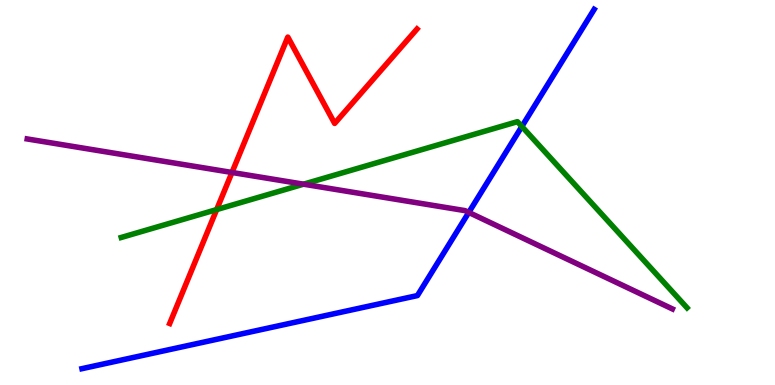[{'lines': ['blue', 'red'], 'intersections': []}, {'lines': ['green', 'red'], 'intersections': [{'x': 2.8, 'y': 4.56}]}, {'lines': ['purple', 'red'], 'intersections': [{'x': 2.99, 'y': 5.52}]}, {'lines': ['blue', 'green'], 'intersections': [{'x': 6.73, 'y': 6.71}]}, {'lines': ['blue', 'purple'], 'intersections': [{'x': 6.05, 'y': 4.48}]}, {'lines': ['green', 'purple'], 'intersections': [{'x': 3.92, 'y': 5.22}]}]